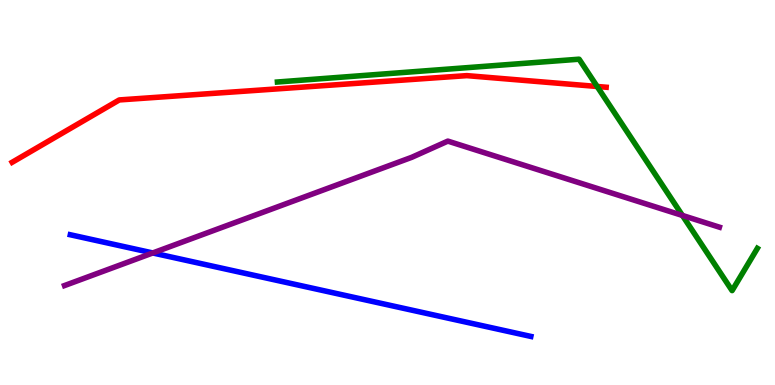[{'lines': ['blue', 'red'], 'intersections': []}, {'lines': ['green', 'red'], 'intersections': [{'x': 7.71, 'y': 7.75}]}, {'lines': ['purple', 'red'], 'intersections': []}, {'lines': ['blue', 'green'], 'intersections': []}, {'lines': ['blue', 'purple'], 'intersections': [{'x': 1.97, 'y': 3.43}]}, {'lines': ['green', 'purple'], 'intersections': [{'x': 8.81, 'y': 4.4}]}]